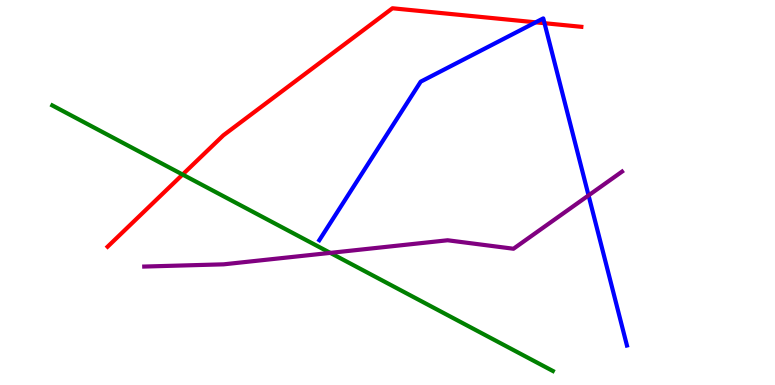[{'lines': ['blue', 'red'], 'intersections': [{'x': 6.91, 'y': 9.42}, {'x': 7.03, 'y': 9.4}]}, {'lines': ['green', 'red'], 'intersections': [{'x': 2.36, 'y': 5.47}]}, {'lines': ['purple', 'red'], 'intersections': []}, {'lines': ['blue', 'green'], 'intersections': []}, {'lines': ['blue', 'purple'], 'intersections': [{'x': 7.59, 'y': 4.92}]}, {'lines': ['green', 'purple'], 'intersections': [{'x': 4.26, 'y': 3.43}]}]